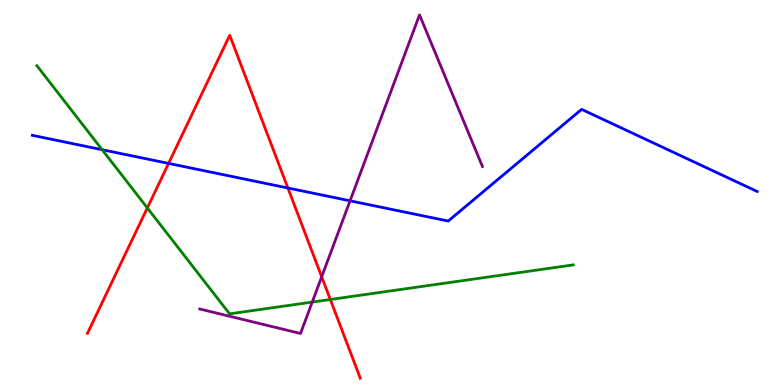[{'lines': ['blue', 'red'], 'intersections': [{'x': 2.18, 'y': 5.76}, {'x': 3.71, 'y': 5.12}]}, {'lines': ['green', 'red'], 'intersections': [{'x': 1.9, 'y': 4.6}, {'x': 4.26, 'y': 2.22}]}, {'lines': ['purple', 'red'], 'intersections': [{'x': 4.15, 'y': 2.81}]}, {'lines': ['blue', 'green'], 'intersections': [{'x': 1.32, 'y': 6.11}]}, {'lines': ['blue', 'purple'], 'intersections': [{'x': 4.52, 'y': 4.78}]}, {'lines': ['green', 'purple'], 'intersections': [{'x': 4.03, 'y': 2.15}]}]